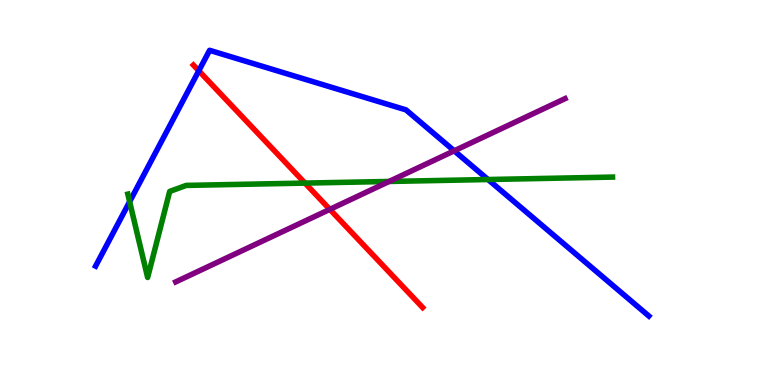[{'lines': ['blue', 'red'], 'intersections': [{'x': 2.57, 'y': 8.16}]}, {'lines': ['green', 'red'], 'intersections': [{'x': 3.94, 'y': 5.24}]}, {'lines': ['purple', 'red'], 'intersections': [{'x': 4.26, 'y': 4.56}]}, {'lines': ['blue', 'green'], 'intersections': [{'x': 1.67, 'y': 4.76}, {'x': 6.3, 'y': 5.34}]}, {'lines': ['blue', 'purple'], 'intersections': [{'x': 5.86, 'y': 6.08}]}, {'lines': ['green', 'purple'], 'intersections': [{'x': 5.02, 'y': 5.29}]}]